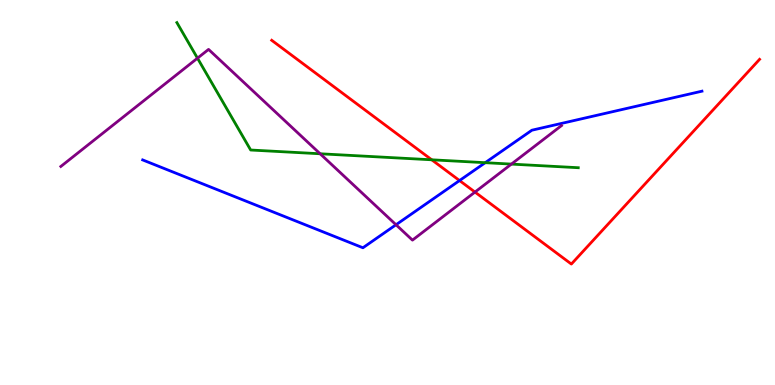[{'lines': ['blue', 'red'], 'intersections': [{'x': 5.93, 'y': 5.31}]}, {'lines': ['green', 'red'], 'intersections': [{'x': 5.57, 'y': 5.85}]}, {'lines': ['purple', 'red'], 'intersections': [{'x': 6.13, 'y': 5.01}]}, {'lines': ['blue', 'green'], 'intersections': [{'x': 6.26, 'y': 5.77}]}, {'lines': ['blue', 'purple'], 'intersections': [{'x': 5.11, 'y': 4.16}]}, {'lines': ['green', 'purple'], 'intersections': [{'x': 2.55, 'y': 8.49}, {'x': 4.13, 'y': 6.01}, {'x': 6.6, 'y': 5.74}]}]